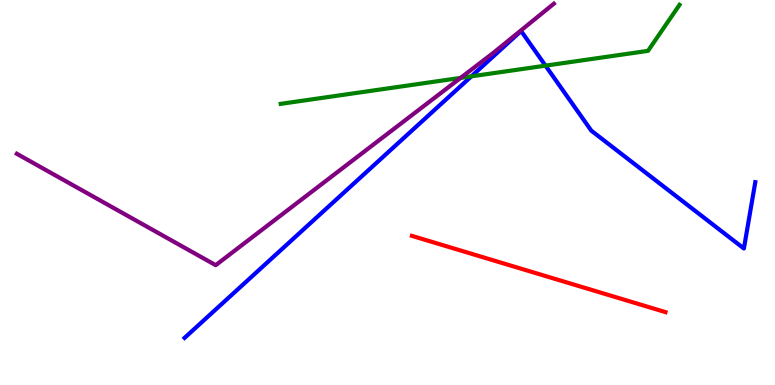[{'lines': ['blue', 'red'], 'intersections': []}, {'lines': ['green', 'red'], 'intersections': []}, {'lines': ['purple', 'red'], 'intersections': []}, {'lines': ['blue', 'green'], 'intersections': [{'x': 6.08, 'y': 8.02}, {'x': 7.04, 'y': 8.29}]}, {'lines': ['blue', 'purple'], 'intersections': []}, {'lines': ['green', 'purple'], 'intersections': [{'x': 5.94, 'y': 7.98}]}]